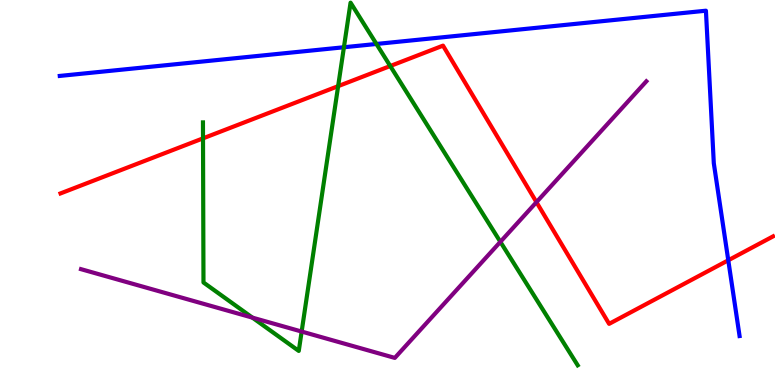[{'lines': ['blue', 'red'], 'intersections': [{'x': 9.4, 'y': 3.24}]}, {'lines': ['green', 'red'], 'intersections': [{'x': 2.62, 'y': 6.41}, {'x': 4.36, 'y': 7.76}, {'x': 5.04, 'y': 8.29}]}, {'lines': ['purple', 'red'], 'intersections': [{'x': 6.92, 'y': 4.75}]}, {'lines': ['blue', 'green'], 'intersections': [{'x': 4.44, 'y': 8.77}, {'x': 4.86, 'y': 8.86}]}, {'lines': ['blue', 'purple'], 'intersections': []}, {'lines': ['green', 'purple'], 'intersections': [{'x': 3.26, 'y': 1.75}, {'x': 3.89, 'y': 1.39}, {'x': 6.46, 'y': 3.72}]}]